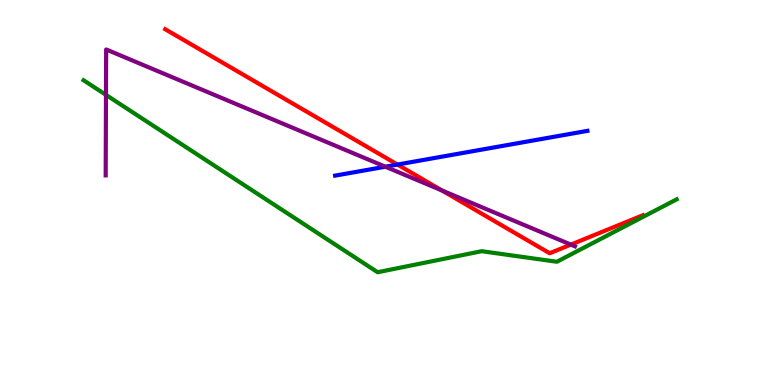[{'lines': ['blue', 'red'], 'intersections': [{'x': 5.13, 'y': 5.73}]}, {'lines': ['green', 'red'], 'intersections': []}, {'lines': ['purple', 'red'], 'intersections': [{'x': 5.7, 'y': 5.05}, {'x': 7.37, 'y': 3.65}]}, {'lines': ['blue', 'green'], 'intersections': []}, {'lines': ['blue', 'purple'], 'intersections': [{'x': 4.97, 'y': 5.67}]}, {'lines': ['green', 'purple'], 'intersections': [{'x': 1.37, 'y': 7.54}]}]